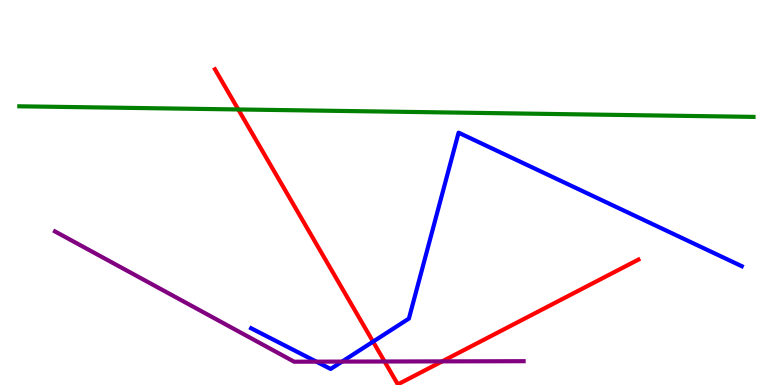[{'lines': ['blue', 'red'], 'intersections': [{'x': 4.81, 'y': 1.13}]}, {'lines': ['green', 'red'], 'intersections': [{'x': 3.07, 'y': 7.16}]}, {'lines': ['purple', 'red'], 'intersections': [{'x': 4.96, 'y': 0.61}, {'x': 5.71, 'y': 0.614}]}, {'lines': ['blue', 'green'], 'intersections': []}, {'lines': ['blue', 'purple'], 'intersections': [{'x': 4.08, 'y': 0.606}, {'x': 4.41, 'y': 0.608}]}, {'lines': ['green', 'purple'], 'intersections': []}]